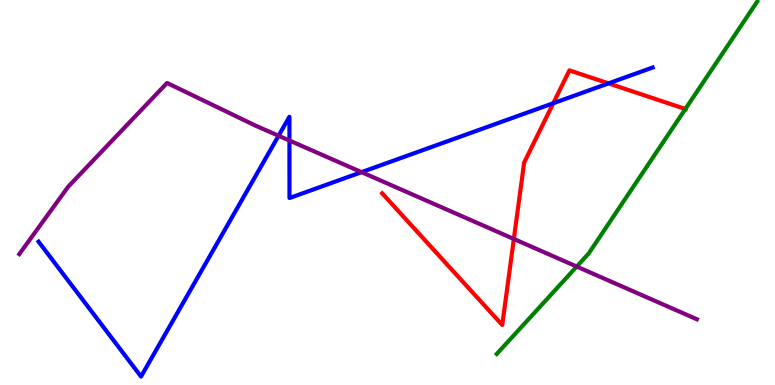[{'lines': ['blue', 'red'], 'intersections': [{'x': 7.14, 'y': 7.32}, {'x': 7.85, 'y': 7.83}]}, {'lines': ['green', 'red'], 'intersections': [{'x': 8.84, 'y': 7.17}]}, {'lines': ['purple', 'red'], 'intersections': [{'x': 6.63, 'y': 3.79}]}, {'lines': ['blue', 'green'], 'intersections': []}, {'lines': ['blue', 'purple'], 'intersections': [{'x': 3.59, 'y': 6.47}, {'x': 3.73, 'y': 6.35}, {'x': 4.67, 'y': 5.53}]}, {'lines': ['green', 'purple'], 'intersections': [{'x': 7.44, 'y': 3.08}]}]